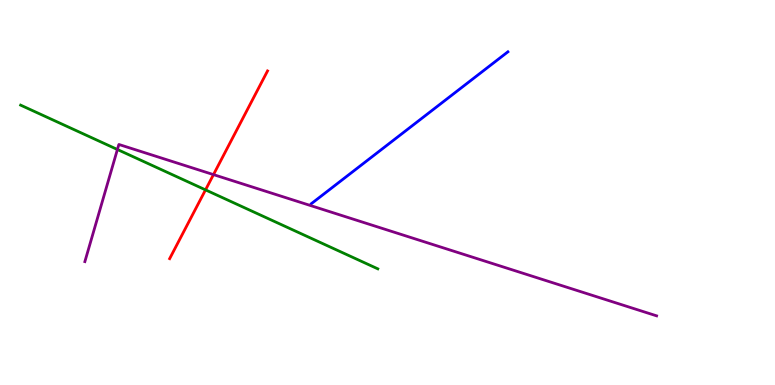[{'lines': ['blue', 'red'], 'intersections': []}, {'lines': ['green', 'red'], 'intersections': [{'x': 2.65, 'y': 5.07}]}, {'lines': ['purple', 'red'], 'intersections': [{'x': 2.75, 'y': 5.46}]}, {'lines': ['blue', 'green'], 'intersections': []}, {'lines': ['blue', 'purple'], 'intersections': []}, {'lines': ['green', 'purple'], 'intersections': [{'x': 1.51, 'y': 6.12}]}]